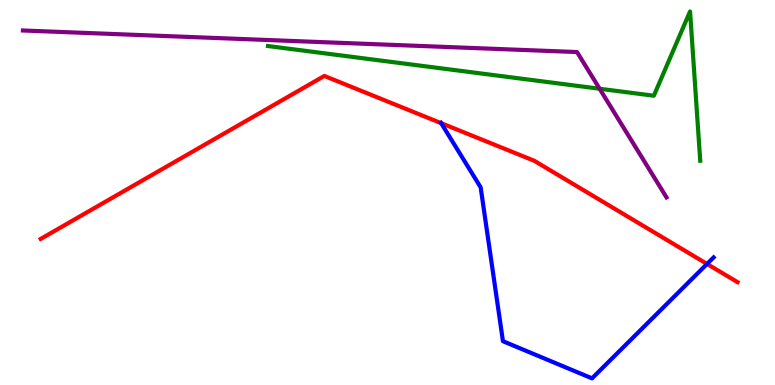[{'lines': ['blue', 'red'], 'intersections': [{'x': 5.69, 'y': 6.8}, {'x': 9.12, 'y': 3.14}]}, {'lines': ['green', 'red'], 'intersections': []}, {'lines': ['purple', 'red'], 'intersections': []}, {'lines': ['blue', 'green'], 'intersections': []}, {'lines': ['blue', 'purple'], 'intersections': []}, {'lines': ['green', 'purple'], 'intersections': [{'x': 7.74, 'y': 7.69}]}]